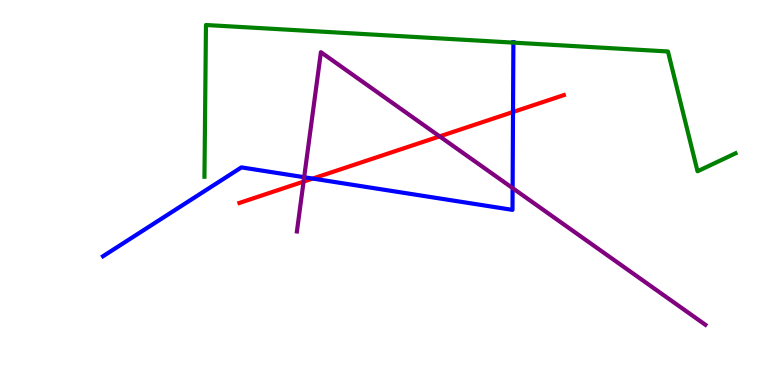[{'lines': ['blue', 'red'], 'intersections': [{'x': 4.04, 'y': 5.36}, {'x': 6.62, 'y': 7.09}]}, {'lines': ['green', 'red'], 'intersections': []}, {'lines': ['purple', 'red'], 'intersections': [{'x': 3.92, 'y': 5.28}, {'x': 5.67, 'y': 6.46}]}, {'lines': ['blue', 'green'], 'intersections': [{'x': 6.62, 'y': 8.89}]}, {'lines': ['blue', 'purple'], 'intersections': [{'x': 3.92, 'y': 5.4}, {'x': 6.61, 'y': 5.11}]}, {'lines': ['green', 'purple'], 'intersections': []}]